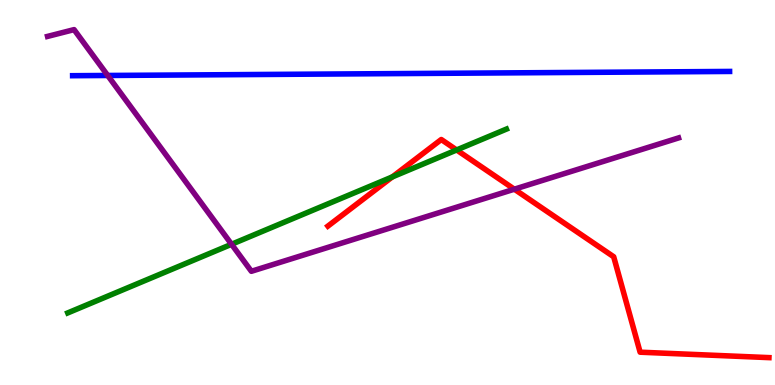[{'lines': ['blue', 'red'], 'intersections': []}, {'lines': ['green', 'red'], 'intersections': [{'x': 5.06, 'y': 5.4}, {'x': 5.89, 'y': 6.1}]}, {'lines': ['purple', 'red'], 'intersections': [{'x': 6.64, 'y': 5.09}]}, {'lines': ['blue', 'green'], 'intersections': []}, {'lines': ['blue', 'purple'], 'intersections': [{'x': 1.39, 'y': 8.04}]}, {'lines': ['green', 'purple'], 'intersections': [{'x': 2.99, 'y': 3.66}]}]